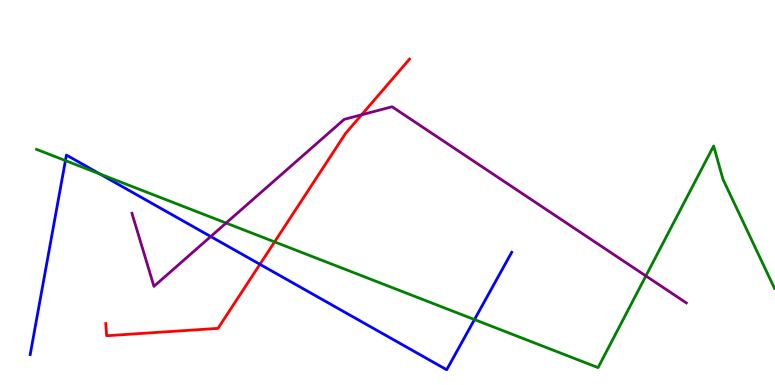[{'lines': ['blue', 'red'], 'intersections': [{'x': 3.35, 'y': 3.13}]}, {'lines': ['green', 'red'], 'intersections': [{'x': 3.54, 'y': 3.72}]}, {'lines': ['purple', 'red'], 'intersections': [{'x': 4.67, 'y': 7.02}]}, {'lines': ['blue', 'green'], 'intersections': [{'x': 0.844, 'y': 5.83}, {'x': 1.29, 'y': 5.48}, {'x': 6.12, 'y': 1.7}]}, {'lines': ['blue', 'purple'], 'intersections': [{'x': 2.72, 'y': 3.86}]}, {'lines': ['green', 'purple'], 'intersections': [{'x': 2.92, 'y': 4.21}, {'x': 8.33, 'y': 2.83}]}]